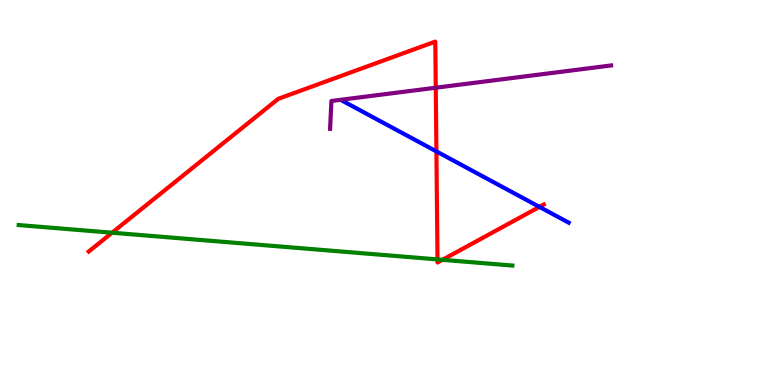[{'lines': ['blue', 'red'], 'intersections': [{'x': 5.63, 'y': 6.07}, {'x': 6.96, 'y': 4.63}]}, {'lines': ['green', 'red'], 'intersections': [{'x': 1.45, 'y': 3.96}, {'x': 5.65, 'y': 3.26}, {'x': 5.71, 'y': 3.25}]}, {'lines': ['purple', 'red'], 'intersections': [{'x': 5.62, 'y': 7.72}]}, {'lines': ['blue', 'green'], 'intersections': []}, {'lines': ['blue', 'purple'], 'intersections': []}, {'lines': ['green', 'purple'], 'intersections': []}]